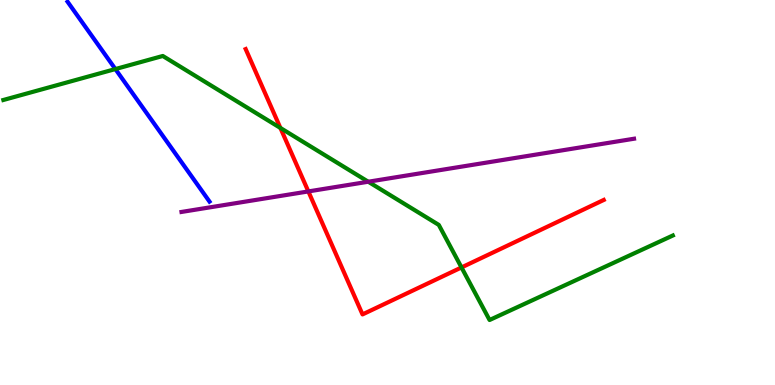[{'lines': ['blue', 'red'], 'intersections': []}, {'lines': ['green', 'red'], 'intersections': [{'x': 3.62, 'y': 6.68}, {'x': 5.95, 'y': 3.05}]}, {'lines': ['purple', 'red'], 'intersections': [{'x': 3.98, 'y': 5.03}]}, {'lines': ['blue', 'green'], 'intersections': [{'x': 1.49, 'y': 8.21}]}, {'lines': ['blue', 'purple'], 'intersections': []}, {'lines': ['green', 'purple'], 'intersections': [{'x': 4.75, 'y': 5.28}]}]